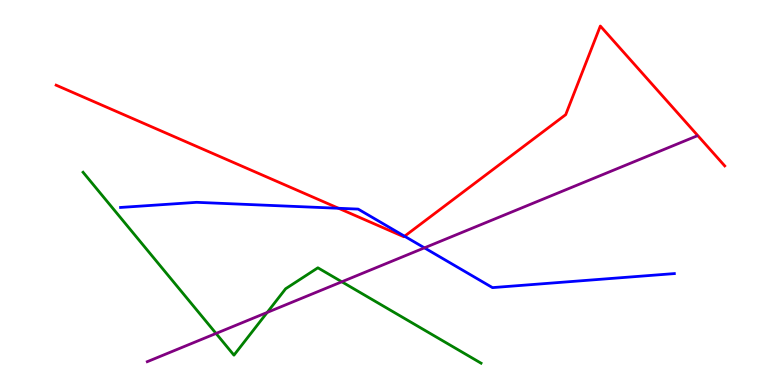[{'lines': ['blue', 'red'], 'intersections': [{'x': 4.37, 'y': 4.59}, {'x': 5.22, 'y': 3.86}]}, {'lines': ['green', 'red'], 'intersections': []}, {'lines': ['purple', 'red'], 'intersections': []}, {'lines': ['blue', 'green'], 'intersections': []}, {'lines': ['blue', 'purple'], 'intersections': [{'x': 5.48, 'y': 3.56}]}, {'lines': ['green', 'purple'], 'intersections': [{'x': 2.79, 'y': 1.34}, {'x': 3.45, 'y': 1.89}, {'x': 4.41, 'y': 2.68}]}]